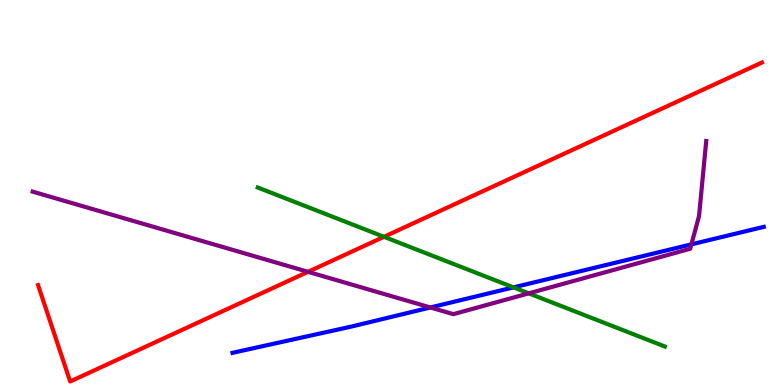[{'lines': ['blue', 'red'], 'intersections': []}, {'lines': ['green', 'red'], 'intersections': [{'x': 4.95, 'y': 3.85}]}, {'lines': ['purple', 'red'], 'intersections': [{'x': 3.97, 'y': 2.94}]}, {'lines': ['blue', 'green'], 'intersections': [{'x': 6.63, 'y': 2.54}]}, {'lines': ['blue', 'purple'], 'intersections': [{'x': 5.55, 'y': 2.01}, {'x': 8.92, 'y': 3.65}]}, {'lines': ['green', 'purple'], 'intersections': [{'x': 6.82, 'y': 2.38}]}]